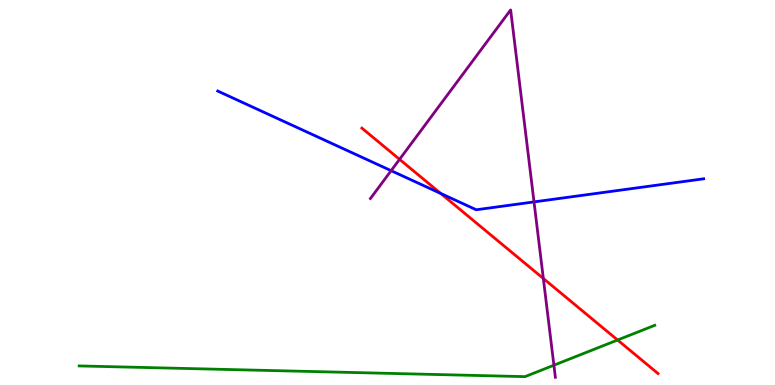[{'lines': ['blue', 'red'], 'intersections': [{'x': 5.69, 'y': 4.98}]}, {'lines': ['green', 'red'], 'intersections': [{'x': 7.97, 'y': 1.17}]}, {'lines': ['purple', 'red'], 'intersections': [{'x': 5.16, 'y': 5.86}, {'x': 7.01, 'y': 2.77}]}, {'lines': ['blue', 'green'], 'intersections': []}, {'lines': ['blue', 'purple'], 'intersections': [{'x': 5.05, 'y': 5.57}, {'x': 6.89, 'y': 4.76}]}, {'lines': ['green', 'purple'], 'intersections': [{'x': 7.15, 'y': 0.514}]}]